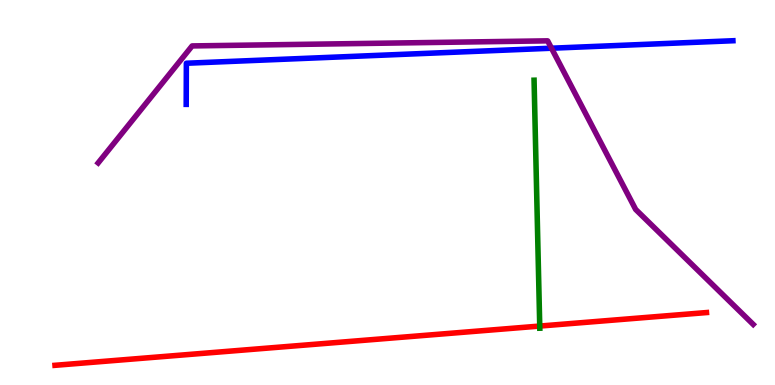[{'lines': ['blue', 'red'], 'intersections': []}, {'lines': ['green', 'red'], 'intersections': [{'x': 6.96, 'y': 1.53}]}, {'lines': ['purple', 'red'], 'intersections': []}, {'lines': ['blue', 'green'], 'intersections': []}, {'lines': ['blue', 'purple'], 'intersections': [{'x': 7.12, 'y': 8.75}]}, {'lines': ['green', 'purple'], 'intersections': []}]